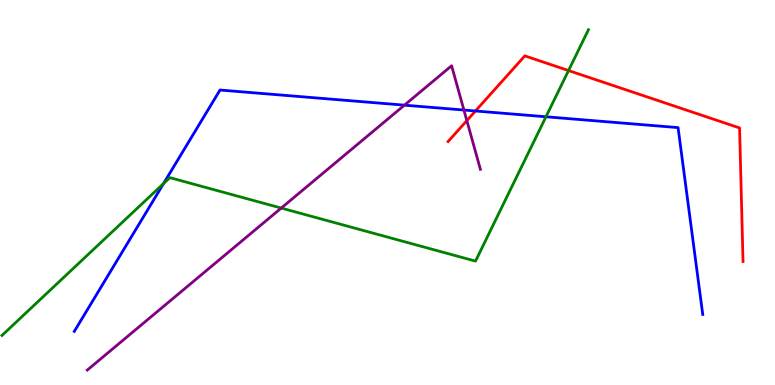[{'lines': ['blue', 'red'], 'intersections': [{'x': 6.14, 'y': 7.12}]}, {'lines': ['green', 'red'], 'intersections': [{'x': 7.34, 'y': 8.17}]}, {'lines': ['purple', 'red'], 'intersections': [{'x': 6.02, 'y': 6.87}]}, {'lines': ['blue', 'green'], 'intersections': [{'x': 2.11, 'y': 5.23}, {'x': 7.04, 'y': 6.97}]}, {'lines': ['blue', 'purple'], 'intersections': [{'x': 5.22, 'y': 7.27}, {'x': 5.99, 'y': 7.14}]}, {'lines': ['green', 'purple'], 'intersections': [{'x': 3.63, 'y': 4.6}]}]